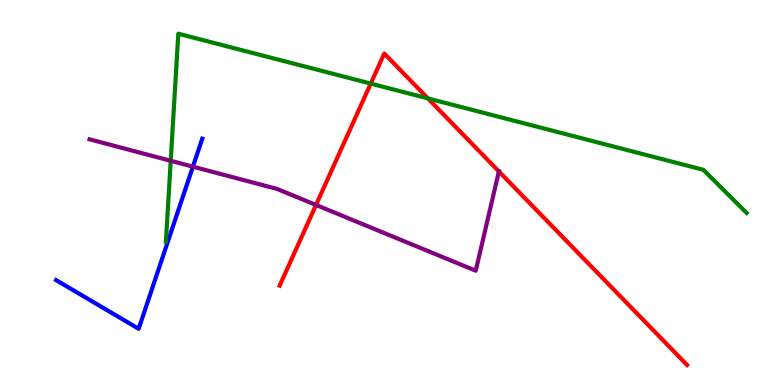[{'lines': ['blue', 'red'], 'intersections': []}, {'lines': ['green', 'red'], 'intersections': [{'x': 4.78, 'y': 7.83}, {'x': 5.52, 'y': 7.44}]}, {'lines': ['purple', 'red'], 'intersections': [{'x': 4.08, 'y': 4.68}, {'x': 6.44, 'y': 5.55}]}, {'lines': ['blue', 'green'], 'intersections': []}, {'lines': ['blue', 'purple'], 'intersections': [{'x': 2.49, 'y': 5.67}]}, {'lines': ['green', 'purple'], 'intersections': [{'x': 2.2, 'y': 5.82}]}]